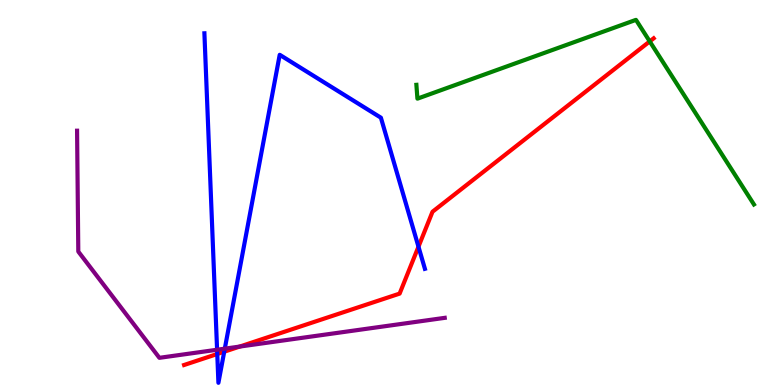[{'lines': ['blue', 'red'], 'intersections': [{'x': 2.8, 'y': 0.805}, {'x': 2.89, 'y': 0.865}, {'x': 5.4, 'y': 3.59}]}, {'lines': ['green', 'red'], 'intersections': [{'x': 8.38, 'y': 8.92}]}, {'lines': ['purple', 'red'], 'intersections': [{'x': 3.09, 'y': 0.998}]}, {'lines': ['blue', 'green'], 'intersections': []}, {'lines': ['blue', 'purple'], 'intersections': [{'x': 2.8, 'y': 0.916}, {'x': 2.9, 'y': 0.944}]}, {'lines': ['green', 'purple'], 'intersections': []}]